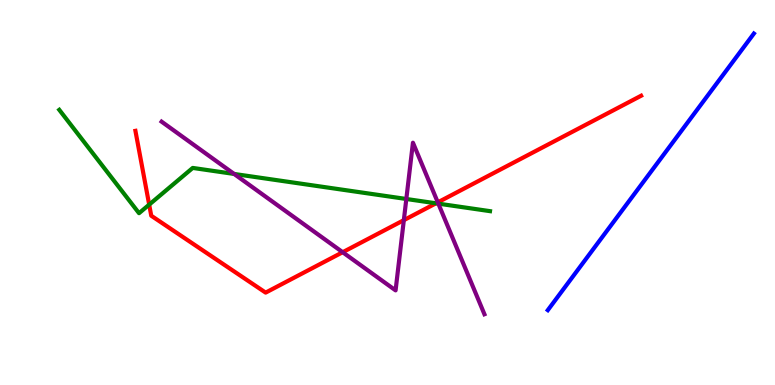[{'lines': ['blue', 'red'], 'intersections': []}, {'lines': ['green', 'red'], 'intersections': [{'x': 1.92, 'y': 4.68}, {'x': 5.63, 'y': 4.72}]}, {'lines': ['purple', 'red'], 'intersections': [{'x': 4.42, 'y': 3.45}, {'x': 5.21, 'y': 4.28}, {'x': 5.65, 'y': 4.74}]}, {'lines': ['blue', 'green'], 'intersections': []}, {'lines': ['blue', 'purple'], 'intersections': []}, {'lines': ['green', 'purple'], 'intersections': [{'x': 3.02, 'y': 5.48}, {'x': 5.24, 'y': 4.83}, {'x': 5.66, 'y': 4.71}]}]